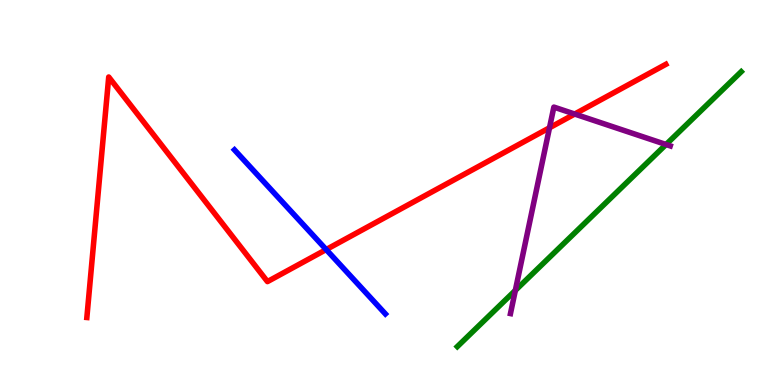[{'lines': ['blue', 'red'], 'intersections': [{'x': 4.21, 'y': 3.52}]}, {'lines': ['green', 'red'], 'intersections': []}, {'lines': ['purple', 'red'], 'intersections': [{'x': 7.09, 'y': 6.68}, {'x': 7.42, 'y': 7.04}]}, {'lines': ['blue', 'green'], 'intersections': []}, {'lines': ['blue', 'purple'], 'intersections': []}, {'lines': ['green', 'purple'], 'intersections': [{'x': 6.65, 'y': 2.46}, {'x': 8.59, 'y': 6.25}]}]